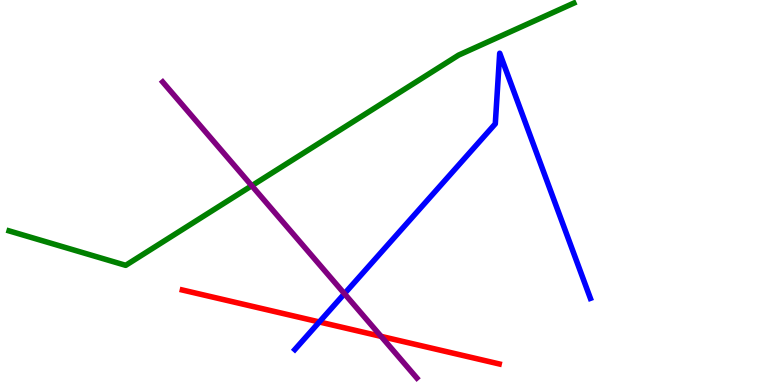[{'lines': ['blue', 'red'], 'intersections': [{'x': 4.12, 'y': 1.64}]}, {'lines': ['green', 'red'], 'intersections': []}, {'lines': ['purple', 'red'], 'intersections': [{'x': 4.92, 'y': 1.26}]}, {'lines': ['blue', 'green'], 'intersections': []}, {'lines': ['blue', 'purple'], 'intersections': [{'x': 4.44, 'y': 2.37}]}, {'lines': ['green', 'purple'], 'intersections': [{'x': 3.25, 'y': 5.18}]}]